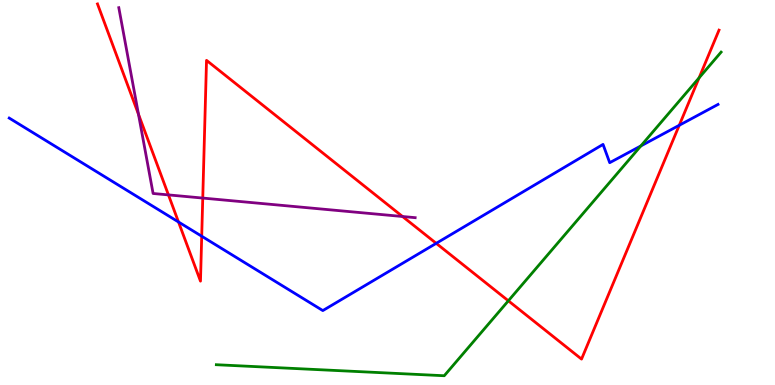[{'lines': ['blue', 'red'], 'intersections': [{'x': 2.3, 'y': 4.23}, {'x': 2.6, 'y': 3.86}, {'x': 5.63, 'y': 3.68}, {'x': 8.76, 'y': 6.75}]}, {'lines': ['green', 'red'], 'intersections': [{'x': 6.56, 'y': 2.19}, {'x': 9.02, 'y': 7.98}]}, {'lines': ['purple', 'red'], 'intersections': [{'x': 1.79, 'y': 7.03}, {'x': 2.17, 'y': 4.94}, {'x': 2.62, 'y': 4.86}, {'x': 5.19, 'y': 4.38}]}, {'lines': ['blue', 'green'], 'intersections': [{'x': 8.27, 'y': 6.21}]}, {'lines': ['blue', 'purple'], 'intersections': []}, {'lines': ['green', 'purple'], 'intersections': []}]